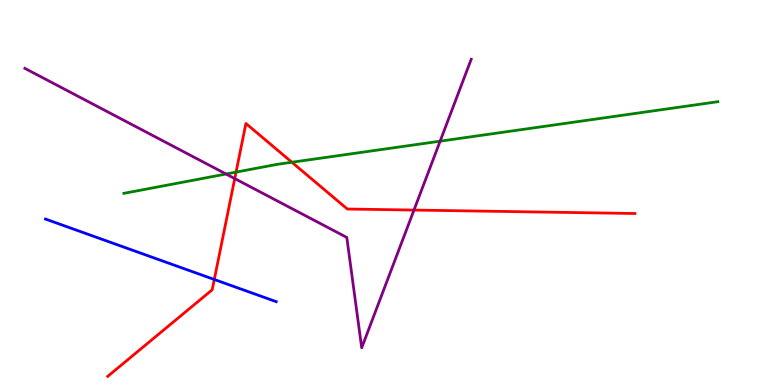[{'lines': ['blue', 'red'], 'intersections': [{'x': 2.77, 'y': 2.74}]}, {'lines': ['green', 'red'], 'intersections': [{'x': 3.05, 'y': 5.53}, {'x': 3.77, 'y': 5.79}]}, {'lines': ['purple', 'red'], 'intersections': [{'x': 3.03, 'y': 5.36}, {'x': 5.34, 'y': 4.54}]}, {'lines': ['blue', 'green'], 'intersections': []}, {'lines': ['blue', 'purple'], 'intersections': []}, {'lines': ['green', 'purple'], 'intersections': [{'x': 2.92, 'y': 5.48}, {'x': 5.68, 'y': 6.33}]}]